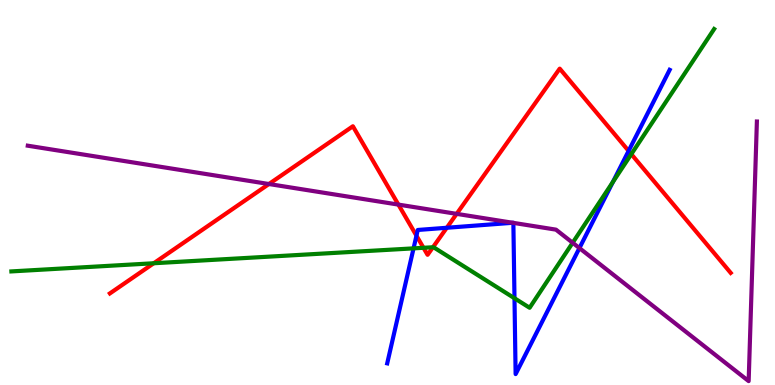[{'lines': ['blue', 'red'], 'intersections': [{'x': 5.37, 'y': 3.88}, {'x': 5.76, 'y': 4.08}, {'x': 8.11, 'y': 6.08}]}, {'lines': ['green', 'red'], 'intersections': [{'x': 1.98, 'y': 3.16}, {'x': 5.46, 'y': 3.56}, {'x': 5.59, 'y': 3.58}, {'x': 8.15, 'y': 6.0}]}, {'lines': ['purple', 'red'], 'intersections': [{'x': 3.47, 'y': 5.22}, {'x': 5.14, 'y': 4.69}, {'x': 5.89, 'y': 4.45}]}, {'lines': ['blue', 'green'], 'intersections': [{'x': 5.34, 'y': 3.55}, {'x': 6.64, 'y': 2.25}, {'x': 7.91, 'y': 5.27}]}, {'lines': ['blue', 'purple'], 'intersections': [{'x': 6.62, 'y': 4.21}, {'x': 6.62, 'y': 4.21}, {'x': 7.48, 'y': 3.56}]}, {'lines': ['green', 'purple'], 'intersections': [{'x': 7.39, 'y': 3.69}]}]